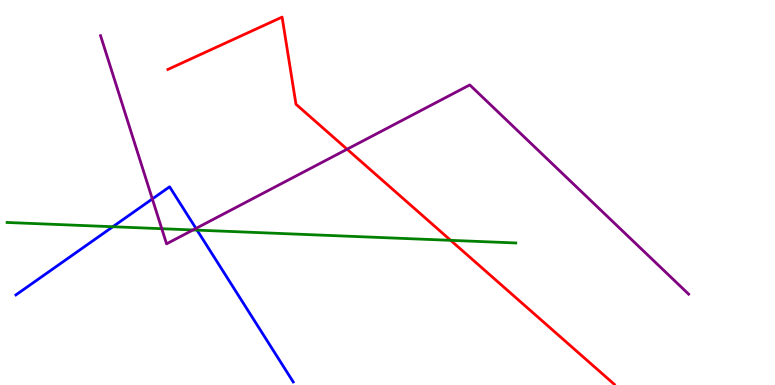[{'lines': ['blue', 'red'], 'intersections': []}, {'lines': ['green', 'red'], 'intersections': [{'x': 5.82, 'y': 3.76}]}, {'lines': ['purple', 'red'], 'intersections': [{'x': 4.48, 'y': 6.12}]}, {'lines': ['blue', 'green'], 'intersections': [{'x': 1.46, 'y': 4.11}, {'x': 2.54, 'y': 4.02}]}, {'lines': ['blue', 'purple'], 'intersections': [{'x': 1.97, 'y': 4.83}, {'x': 2.53, 'y': 4.07}]}, {'lines': ['green', 'purple'], 'intersections': [{'x': 2.09, 'y': 4.06}, {'x': 2.49, 'y': 4.03}]}]